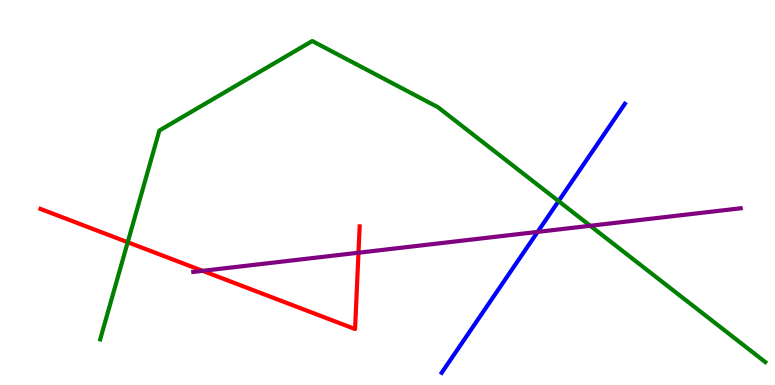[{'lines': ['blue', 'red'], 'intersections': []}, {'lines': ['green', 'red'], 'intersections': [{'x': 1.65, 'y': 3.71}]}, {'lines': ['purple', 'red'], 'intersections': [{'x': 2.61, 'y': 2.97}, {'x': 4.63, 'y': 3.44}]}, {'lines': ['blue', 'green'], 'intersections': [{'x': 7.21, 'y': 4.78}]}, {'lines': ['blue', 'purple'], 'intersections': [{'x': 6.94, 'y': 3.98}]}, {'lines': ['green', 'purple'], 'intersections': [{'x': 7.62, 'y': 4.14}]}]